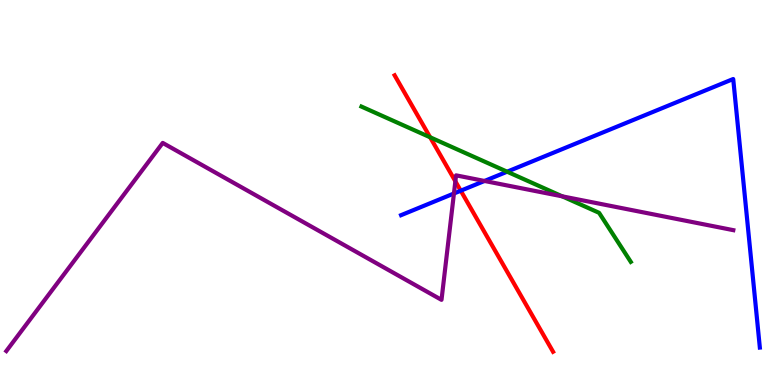[{'lines': ['blue', 'red'], 'intersections': [{'x': 5.95, 'y': 5.05}]}, {'lines': ['green', 'red'], 'intersections': [{'x': 5.55, 'y': 6.43}]}, {'lines': ['purple', 'red'], 'intersections': [{'x': 5.88, 'y': 5.29}]}, {'lines': ['blue', 'green'], 'intersections': [{'x': 6.54, 'y': 5.54}]}, {'lines': ['blue', 'purple'], 'intersections': [{'x': 5.86, 'y': 4.97}, {'x': 6.25, 'y': 5.3}]}, {'lines': ['green', 'purple'], 'intersections': [{'x': 7.25, 'y': 4.9}]}]